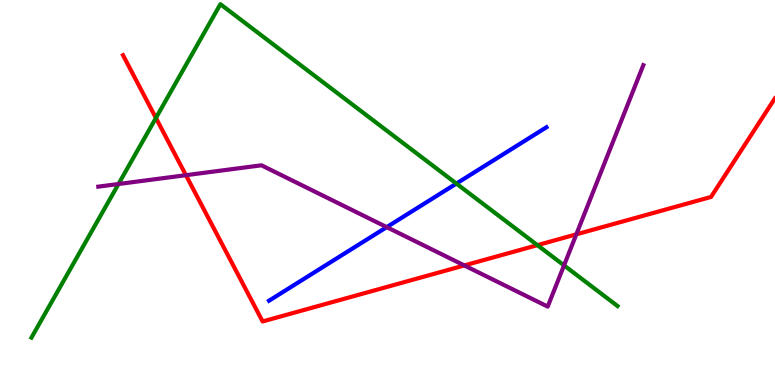[{'lines': ['blue', 'red'], 'intersections': []}, {'lines': ['green', 'red'], 'intersections': [{'x': 2.01, 'y': 6.94}, {'x': 6.93, 'y': 3.63}]}, {'lines': ['purple', 'red'], 'intersections': [{'x': 2.4, 'y': 5.45}, {'x': 5.99, 'y': 3.11}, {'x': 7.44, 'y': 3.91}]}, {'lines': ['blue', 'green'], 'intersections': [{'x': 5.89, 'y': 5.23}]}, {'lines': ['blue', 'purple'], 'intersections': [{'x': 4.99, 'y': 4.1}]}, {'lines': ['green', 'purple'], 'intersections': [{'x': 1.53, 'y': 5.22}, {'x': 7.28, 'y': 3.11}]}]